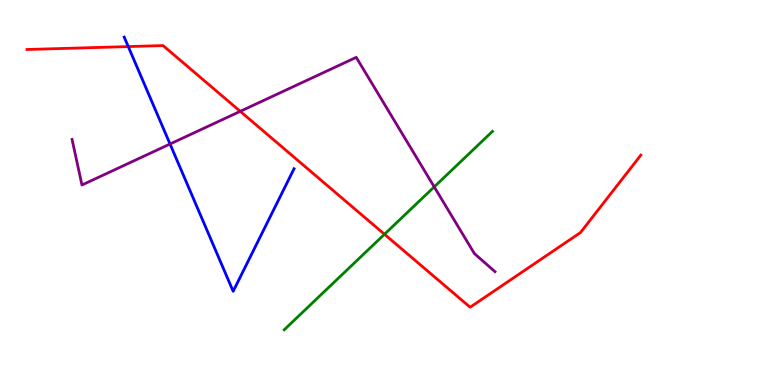[{'lines': ['blue', 'red'], 'intersections': [{'x': 1.66, 'y': 8.79}]}, {'lines': ['green', 'red'], 'intersections': [{'x': 4.96, 'y': 3.92}]}, {'lines': ['purple', 'red'], 'intersections': [{'x': 3.1, 'y': 7.11}]}, {'lines': ['blue', 'green'], 'intersections': []}, {'lines': ['blue', 'purple'], 'intersections': [{'x': 2.19, 'y': 6.26}]}, {'lines': ['green', 'purple'], 'intersections': [{'x': 5.6, 'y': 5.15}]}]